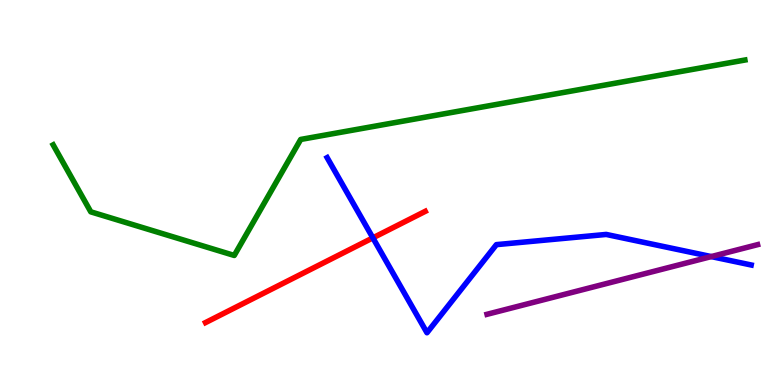[{'lines': ['blue', 'red'], 'intersections': [{'x': 4.81, 'y': 3.82}]}, {'lines': ['green', 'red'], 'intersections': []}, {'lines': ['purple', 'red'], 'intersections': []}, {'lines': ['blue', 'green'], 'intersections': []}, {'lines': ['blue', 'purple'], 'intersections': [{'x': 9.18, 'y': 3.34}]}, {'lines': ['green', 'purple'], 'intersections': []}]